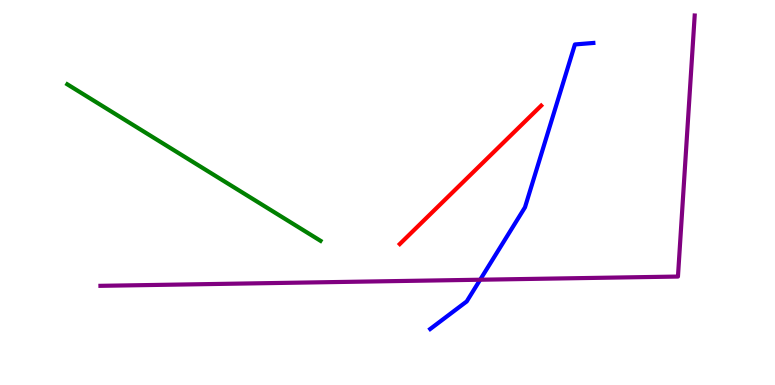[{'lines': ['blue', 'red'], 'intersections': []}, {'lines': ['green', 'red'], 'intersections': []}, {'lines': ['purple', 'red'], 'intersections': []}, {'lines': ['blue', 'green'], 'intersections': []}, {'lines': ['blue', 'purple'], 'intersections': [{'x': 6.2, 'y': 2.73}]}, {'lines': ['green', 'purple'], 'intersections': []}]